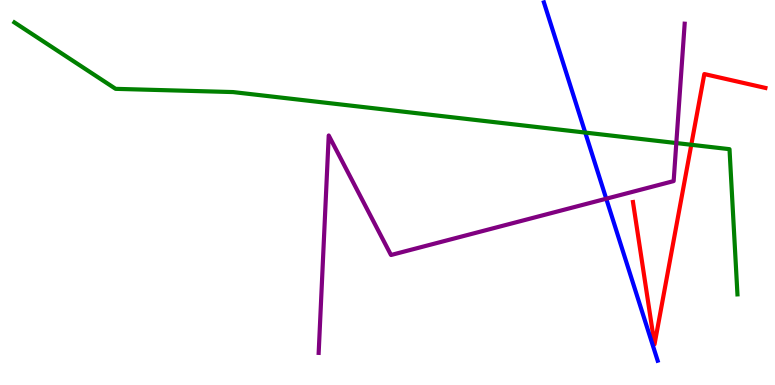[{'lines': ['blue', 'red'], 'intersections': []}, {'lines': ['green', 'red'], 'intersections': [{'x': 8.92, 'y': 6.24}]}, {'lines': ['purple', 'red'], 'intersections': []}, {'lines': ['blue', 'green'], 'intersections': [{'x': 7.55, 'y': 6.56}]}, {'lines': ['blue', 'purple'], 'intersections': [{'x': 7.82, 'y': 4.84}]}, {'lines': ['green', 'purple'], 'intersections': [{'x': 8.73, 'y': 6.28}]}]